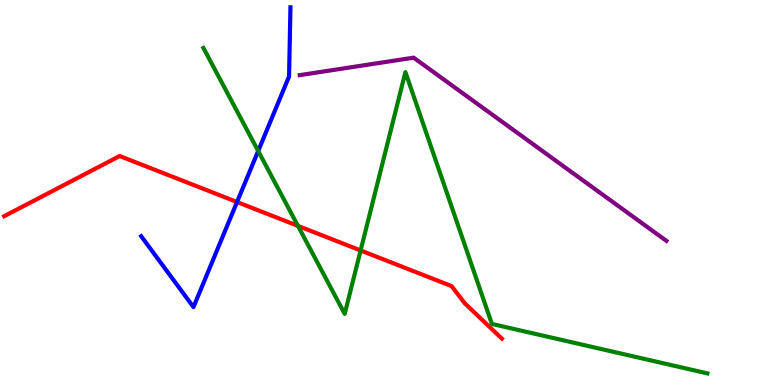[{'lines': ['blue', 'red'], 'intersections': [{'x': 3.06, 'y': 4.75}]}, {'lines': ['green', 'red'], 'intersections': [{'x': 3.84, 'y': 4.13}, {'x': 4.65, 'y': 3.49}]}, {'lines': ['purple', 'red'], 'intersections': []}, {'lines': ['blue', 'green'], 'intersections': [{'x': 3.33, 'y': 6.08}]}, {'lines': ['blue', 'purple'], 'intersections': []}, {'lines': ['green', 'purple'], 'intersections': []}]